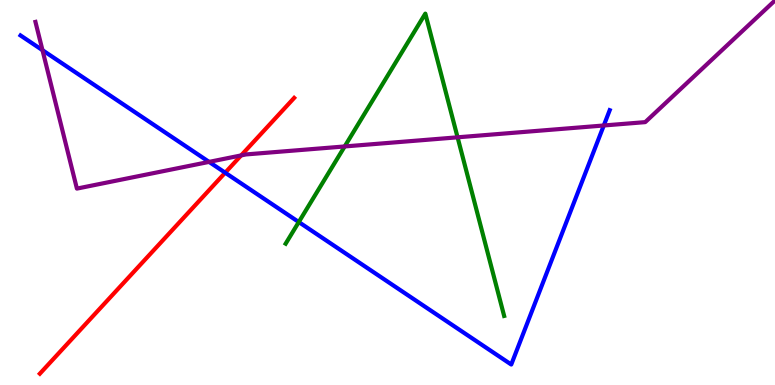[{'lines': ['blue', 'red'], 'intersections': [{'x': 2.91, 'y': 5.51}]}, {'lines': ['green', 'red'], 'intersections': []}, {'lines': ['purple', 'red'], 'intersections': [{'x': 3.11, 'y': 5.96}]}, {'lines': ['blue', 'green'], 'intersections': [{'x': 3.86, 'y': 4.23}]}, {'lines': ['blue', 'purple'], 'intersections': [{'x': 0.548, 'y': 8.7}, {'x': 2.7, 'y': 5.8}, {'x': 7.79, 'y': 6.74}]}, {'lines': ['green', 'purple'], 'intersections': [{'x': 4.45, 'y': 6.2}, {'x': 5.9, 'y': 6.43}]}]